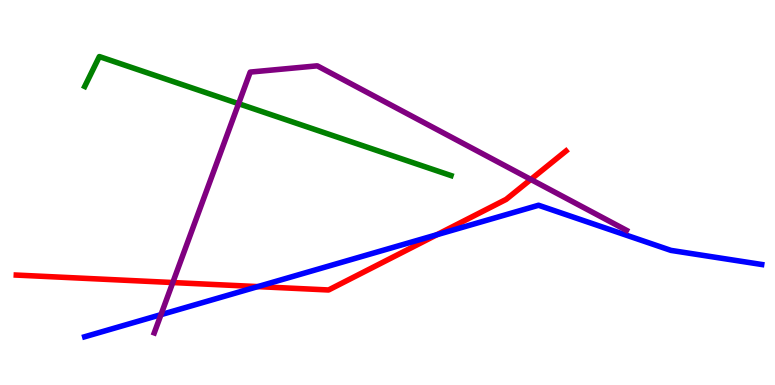[{'lines': ['blue', 'red'], 'intersections': [{'x': 3.33, 'y': 2.56}, {'x': 5.64, 'y': 3.9}]}, {'lines': ['green', 'red'], 'intersections': []}, {'lines': ['purple', 'red'], 'intersections': [{'x': 2.23, 'y': 2.66}, {'x': 6.85, 'y': 5.34}]}, {'lines': ['blue', 'green'], 'intersections': []}, {'lines': ['blue', 'purple'], 'intersections': [{'x': 2.08, 'y': 1.83}]}, {'lines': ['green', 'purple'], 'intersections': [{'x': 3.08, 'y': 7.31}]}]